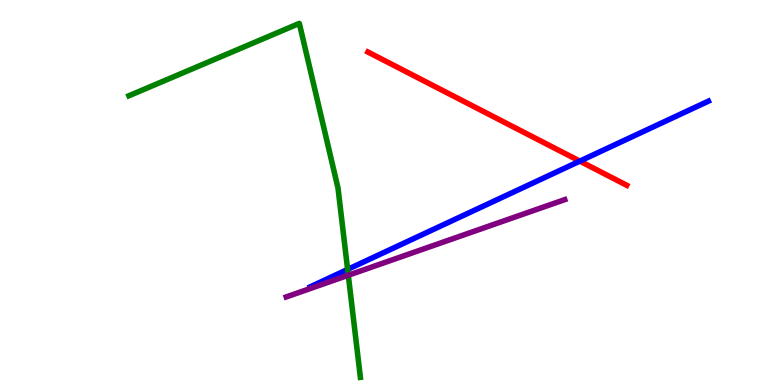[{'lines': ['blue', 'red'], 'intersections': [{'x': 7.48, 'y': 5.81}]}, {'lines': ['green', 'red'], 'intersections': []}, {'lines': ['purple', 'red'], 'intersections': []}, {'lines': ['blue', 'green'], 'intersections': [{'x': 4.49, 'y': 3.0}]}, {'lines': ['blue', 'purple'], 'intersections': []}, {'lines': ['green', 'purple'], 'intersections': [{'x': 4.49, 'y': 2.85}]}]